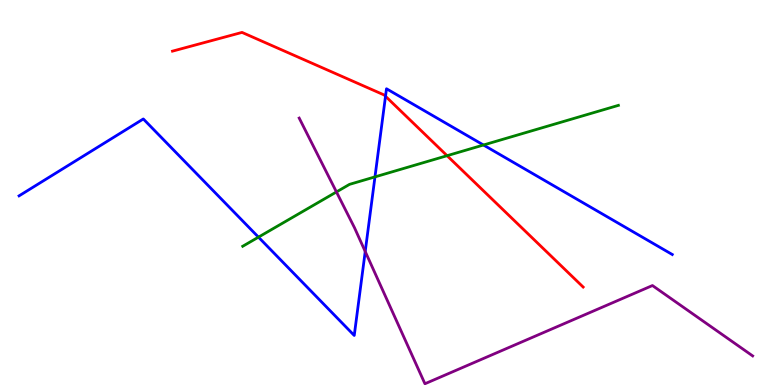[{'lines': ['blue', 'red'], 'intersections': [{'x': 4.97, 'y': 7.5}]}, {'lines': ['green', 'red'], 'intersections': [{'x': 5.77, 'y': 5.96}]}, {'lines': ['purple', 'red'], 'intersections': []}, {'lines': ['blue', 'green'], 'intersections': [{'x': 3.33, 'y': 3.84}, {'x': 4.84, 'y': 5.41}, {'x': 6.24, 'y': 6.23}]}, {'lines': ['blue', 'purple'], 'intersections': [{'x': 4.71, 'y': 3.47}]}, {'lines': ['green', 'purple'], 'intersections': [{'x': 4.34, 'y': 5.01}]}]